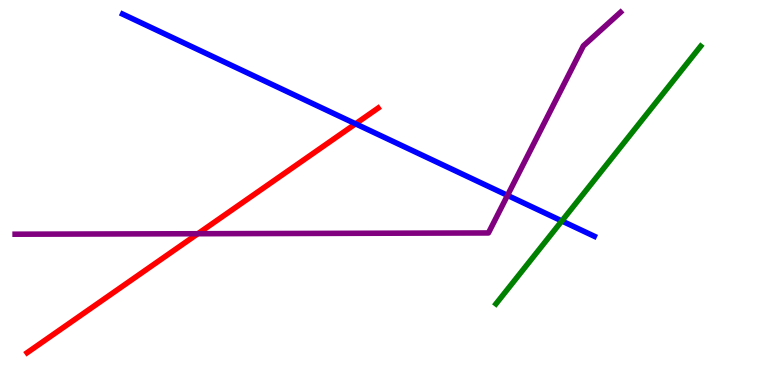[{'lines': ['blue', 'red'], 'intersections': [{'x': 4.59, 'y': 6.78}]}, {'lines': ['green', 'red'], 'intersections': []}, {'lines': ['purple', 'red'], 'intersections': [{'x': 2.55, 'y': 3.93}]}, {'lines': ['blue', 'green'], 'intersections': [{'x': 7.25, 'y': 4.26}]}, {'lines': ['blue', 'purple'], 'intersections': [{'x': 6.55, 'y': 4.93}]}, {'lines': ['green', 'purple'], 'intersections': []}]